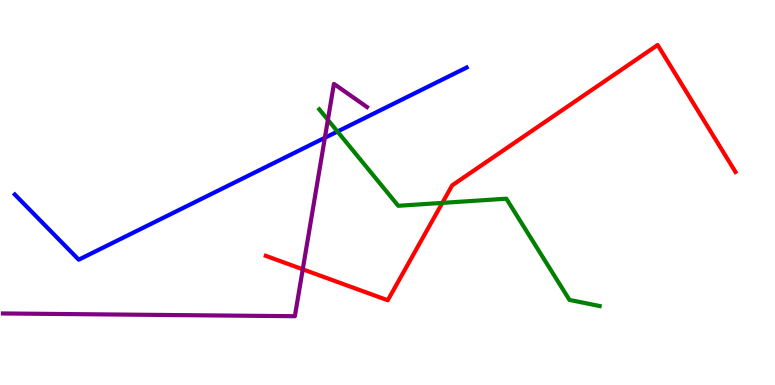[{'lines': ['blue', 'red'], 'intersections': []}, {'lines': ['green', 'red'], 'intersections': [{'x': 5.71, 'y': 4.73}]}, {'lines': ['purple', 'red'], 'intersections': [{'x': 3.91, 'y': 3.01}]}, {'lines': ['blue', 'green'], 'intersections': [{'x': 4.35, 'y': 6.58}]}, {'lines': ['blue', 'purple'], 'intersections': [{'x': 4.19, 'y': 6.42}]}, {'lines': ['green', 'purple'], 'intersections': [{'x': 4.23, 'y': 6.89}]}]